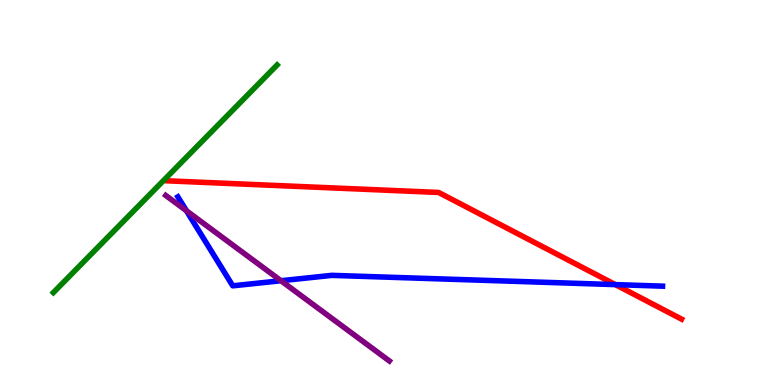[{'lines': ['blue', 'red'], 'intersections': [{'x': 7.94, 'y': 2.61}]}, {'lines': ['green', 'red'], 'intersections': []}, {'lines': ['purple', 'red'], 'intersections': []}, {'lines': ['blue', 'green'], 'intersections': []}, {'lines': ['blue', 'purple'], 'intersections': [{'x': 2.41, 'y': 4.52}, {'x': 3.63, 'y': 2.71}]}, {'lines': ['green', 'purple'], 'intersections': []}]